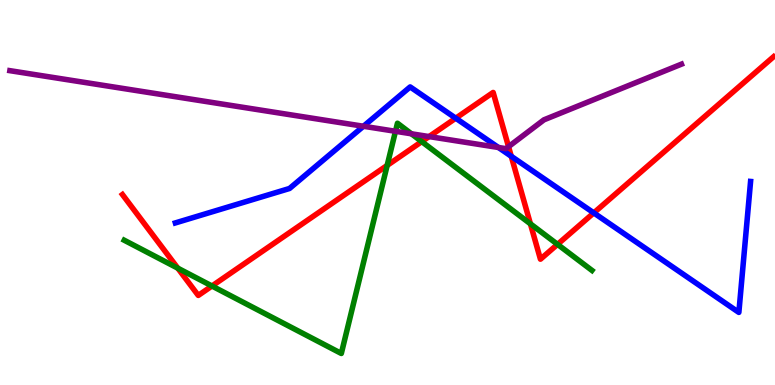[{'lines': ['blue', 'red'], 'intersections': [{'x': 5.88, 'y': 6.93}, {'x': 6.6, 'y': 5.94}, {'x': 7.66, 'y': 4.47}]}, {'lines': ['green', 'red'], 'intersections': [{'x': 2.29, 'y': 3.03}, {'x': 2.74, 'y': 2.57}, {'x': 5.0, 'y': 5.7}, {'x': 5.44, 'y': 6.32}, {'x': 6.84, 'y': 4.19}, {'x': 7.19, 'y': 3.65}]}, {'lines': ['purple', 'red'], 'intersections': [{'x': 5.54, 'y': 6.45}, {'x': 6.56, 'y': 6.19}]}, {'lines': ['blue', 'green'], 'intersections': []}, {'lines': ['blue', 'purple'], 'intersections': [{'x': 4.69, 'y': 6.72}, {'x': 6.43, 'y': 6.17}]}, {'lines': ['green', 'purple'], 'intersections': [{'x': 5.1, 'y': 6.59}, {'x': 5.31, 'y': 6.52}]}]